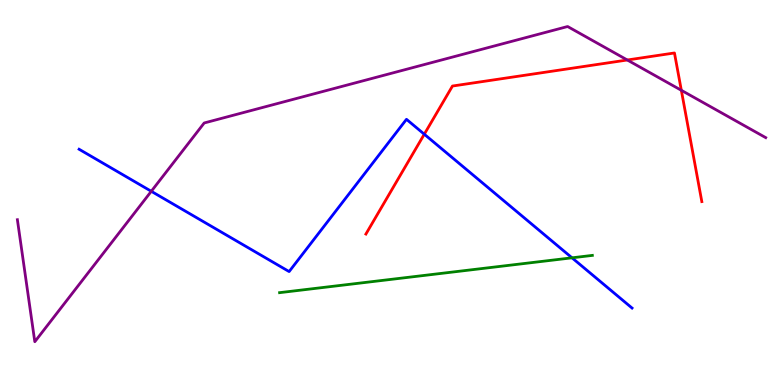[{'lines': ['blue', 'red'], 'intersections': [{'x': 5.47, 'y': 6.51}]}, {'lines': ['green', 'red'], 'intersections': []}, {'lines': ['purple', 'red'], 'intersections': [{'x': 8.09, 'y': 8.44}, {'x': 8.79, 'y': 7.65}]}, {'lines': ['blue', 'green'], 'intersections': [{'x': 7.38, 'y': 3.3}]}, {'lines': ['blue', 'purple'], 'intersections': [{'x': 1.95, 'y': 5.03}]}, {'lines': ['green', 'purple'], 'intersections': []}]